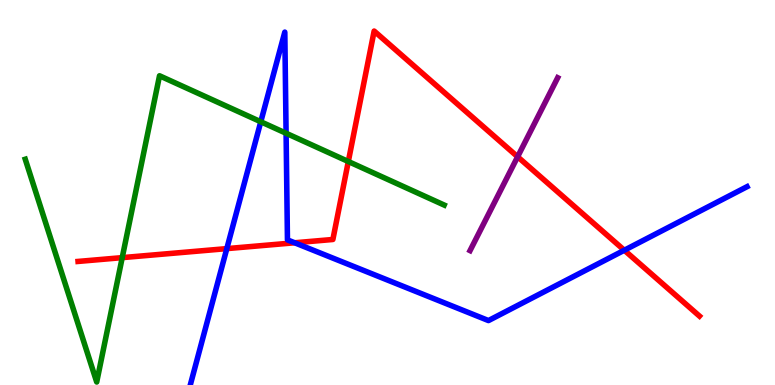[{'lines': ['blue', 'red'], 'intersections': [{'x': 2.93, 'y': 3.54}, {'x': 3.8, 'y': 3.69}, {'x': 8.06, 'y': 3.5}]}, {'lines': ['green', 'red'], 'intersections': [{'x': 1.58, 'y': 3.31}, {'x': 4.49, 'y': 5.8}]}, {'lines': ['purple', 'red'], 'intersections': [{'x': 6.68, 'y': 5.93}]}, {'lines': ['blue', 'green'], 'intersections': [{'x': 3.36, 'y': 6.84}, {'x': 3.69, 'y': 6.54}]}, {'lines': ['blue', 'purple'], 'intersections': []}, {'lines': ['green', 'purple'], 'intersections': []}]